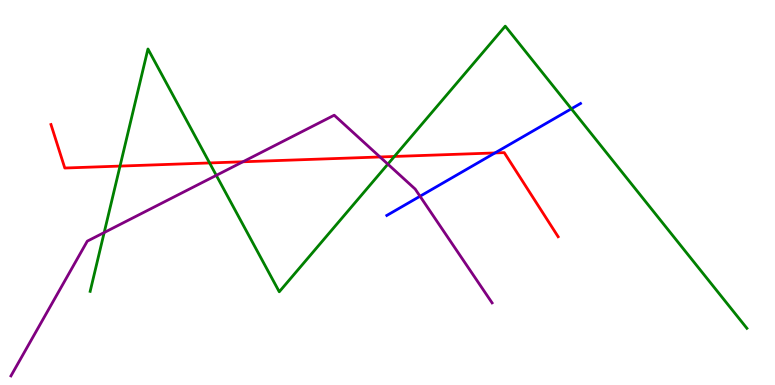[{'lines': ['blue', 'red'], 'intersections': [{'x': 6.39, 'y': 6.03}]}, {'lines': ['green', 'red'], 'intersections': [{'x': 1.55, 'y': 5.69}, {'x': 2.7, 'y': 5.77}, {'x': 5.09, 'y': 5.94}]}, {'lines': ['purple', 'red'], 'intersections': [{'x': 3.13, 'y': 5.8}, {'x': 4.9, 'y': 5.92}]}, {'lines': ['blue', 'green'], 'intersections': [{'x': 7.37, 'y': 7.17}]}, {'lines': ['blue', 'purple'], 'intersections': [{'x': 5.42, 'y': 4.9}]}, {'lines': ['green', 'purple'], 'intersections': [{'x': 1.34, 'y': 3.96}, {'x': 2.79, 'y': 5.45}, {'x': 5.0, 'y': 5.74}]}]